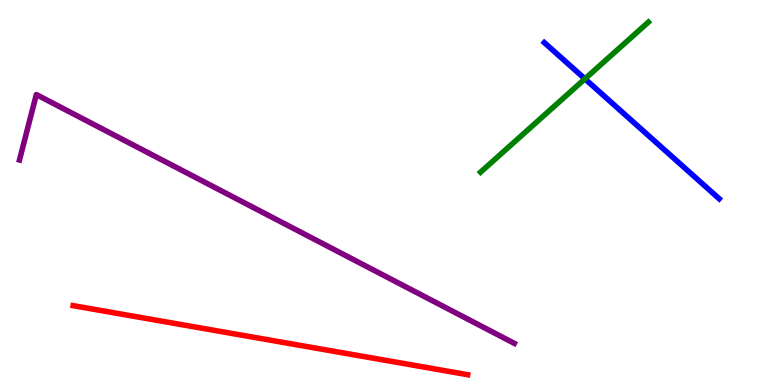[{'lines': ['blue', 'red'], 'intersections': []}, {'lines': ['green', 'red'], 'intersections': []}, {'lines': ['purple', 'red'], 'intersections': []}, {'lines': ['blue', 'green'], 'intersections': [{'x': 7.55, 'y': 7.95}]}, {'lines': ['blue', 'purple'], 'intersections': []}, {'lines': ['green', 'purple'], 'intersections': []}]